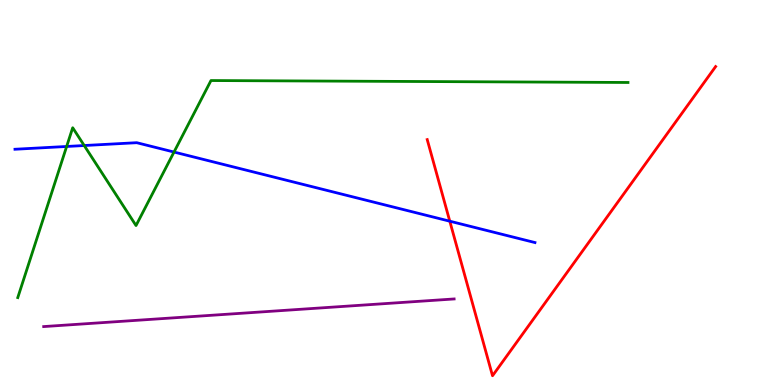[{'lines': ['blue', 'red'], 'intersections': [{'x': 5.8, 'y': 4.25}]}, {'lines': ['green', 'red'], 'intersections': []}, {'lines': ['purple', 'red'], 'intersections': []}, {'lines': ['blue', 'green'], 'intersections': [{'x': 0.86, 'y': 6.2}, {'x': 1.09, 'y': 6.22}, {'x': 2.25, 'y': 6.05}]}, {'lines': ['blue', 'purple'], 'intersections': []}, {'lines': ['green', 'purple'], 'intersections': []}]